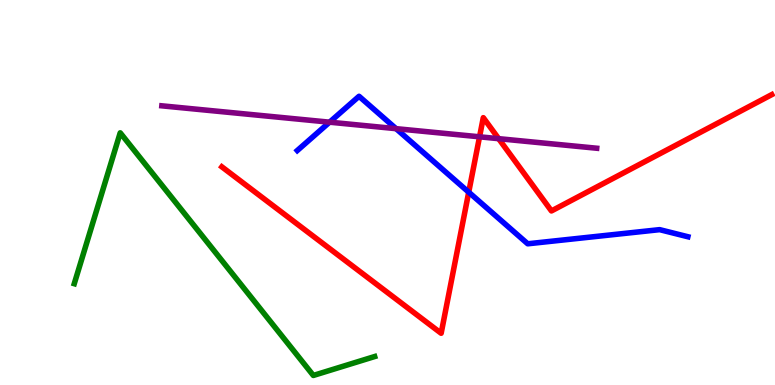[{'lines': ['blue', 'red'], 'intersections': [{'x': 6.05, 'y': 5.01}]}, {'lines': ['green', 'red'], 'intersections': []}, {'lines': ['purple', 'red'], 'intersections': [{'x': 6.19, 'y': 6.45}, {'x': 6.43, 'y': 6.4}]}, {'lines': ['blue', 'green'], 'intersections': []}, {'lines': ['blue', 'purple'], 'intersections': [{'x': 4.25, 'y': 6.83}, {'x': 5.11, 'y': 6.66}]}, {'lines': ['green', 'purple'], 'intersections': []}]